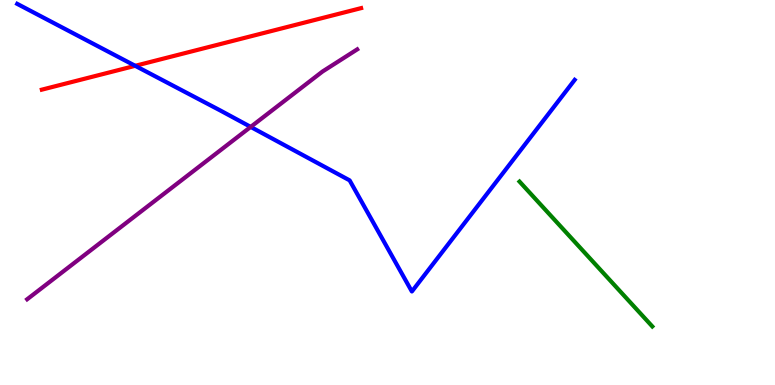[{'lines': ['blue', 'red'], 'intersections': [{'x': 1.74, 'y': 8.29}]}, {'lines': ['green', 'red'], 'intersections': []}, {'lines': ['purple', 'red'], 'intersections': []}, {'lines': ['blue', 'green'], 'intersections': []}, {'lines': ['blue', 'purple'], 'intersections': [{'x': 3.23, 'y': 6.7}]}, {'lines': ['green', 'purple'], 'intersections': []}]